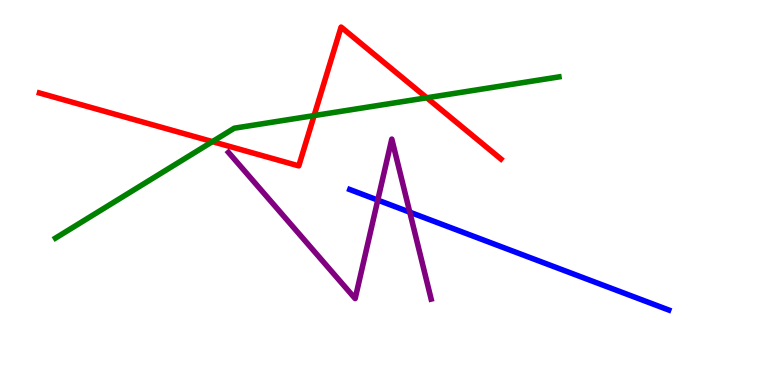[{'lines': ['blue', 'red'], 'intersections': []}, {'lines': ['green', 'red'], 'intersections': [{'x': 2.74, 'y': 6.32}, {'x': 4.05, 'y': 7.0}, {'x': 5.51, 'y': 7.46}]}, {'lines': ['purple', 'red'], 'intersections': []}, {'lines': ['blue', 'green'], 'intersections': []}, {'lines': ['blue', 'purple'], 'intersections': [{'x': 4.87, 'y': 4.8}, {'x': 5.29, 'y': 4.49}]}, {'lines': ['green', 'purple'], 'intersections': []}]